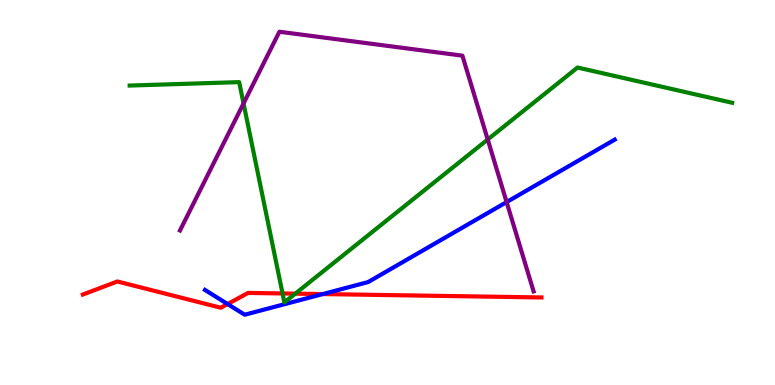[{'lines': ['blue', 'red'], 'intersections': [{'x': 2.94, 'y': 2.1}, {'x': 4.16, 'y': 2.36}]}, {'lines': ['green', 'red'], 'intersections': [{'x': 3.65, 'y': 2.38}, {'x': 3.81, 'y': 2.37}]}, {'lines': ['purple', 'red'], 'intersections': []}, {'lines': ['blue', 'green'], 'intersections': []}, {'lines': ['blue', 'purple'], 'intersections': [{'x': 6.54, 'y': 4.75}]}, {'lines': ['green', 'purple'], 'intersections': [{'x': 3.14, 'y': 7.31}, {'x': 6.29, 'y': 6.38}]}]